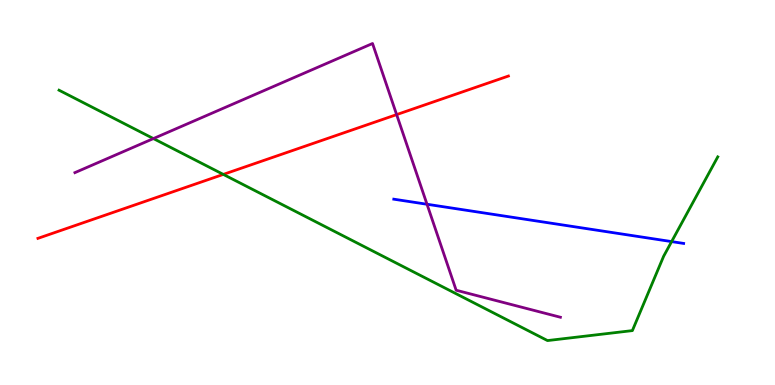[{'lines': ['blue', 'red'], 'intersections': []}, {'lines': ['green', 'red'], 'intersections': [{'x': 2.88, 'y': 5.47}]}, {'lines': ['purple', 'red'], 'intersections': [{'x': 5.12, 'y': 7.02}]}, {'lines': ['blue', 'green'], 'intersections': [{'x': 8.67, 'y': 3.72}]}, {'lines': ['blue', 'purple'], 'intersections': [{'x': 5.51, 'y': 4.69}]}, {'lines': ['green', 'purple'], 'intersections': [{'x': 1.98, 'y': 6.4}]}]